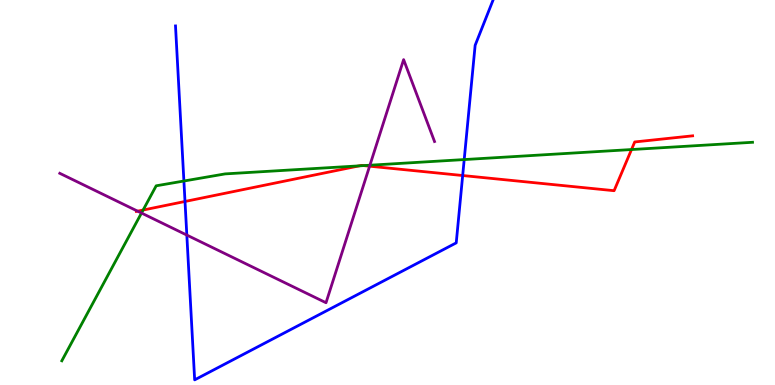[{'lines': ['blue', 'red'], 'intersections': [{'x': 2.39, 'y': 4.77}, {'x': 5.97, 'y': 5.44}]}, {'lines': ['green', 'red'], 'intersections': [{'x': 1.85, 'y': 4.54}, {'x': 4.63, 'y': 5.69}, {'x': 4.69, 'y': 5.7}, {'x': 8.15, 'y': 6.12}]}, {'lines': ['purple', 'red'], 'intersections': [{'x': 1.78, 'y': 4.52}, {'x': 4.77, 'y': 5.68}]}, {'lines': ['blue', 'green'], 'intersections': [{'x': 2.37, 'y': 5.3}, {'x': 5.99, 'y': 5.86}]}, {'lines': ['blue', 'purple'], 'intersections': [{'x': 2.41, 'y': 3.89}]}, {'lines': ['green', 'purple'], 'intersections': [{'x': 1.83, 'y': 4.47}, {'x': 4.77, 'y': 5.71}]}]